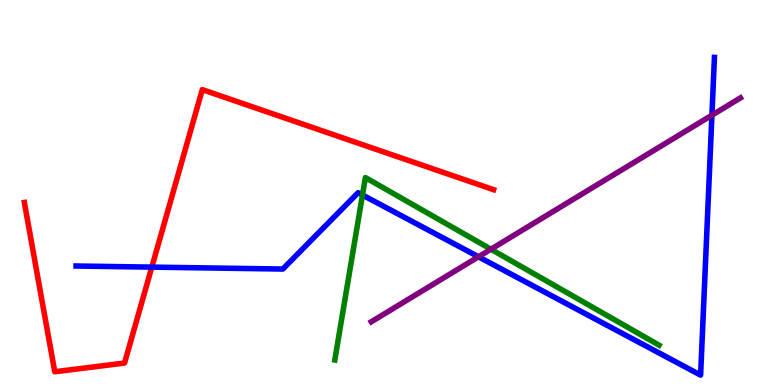[{'lines': ['blue', 'red'], 'intersections': [{'x': 1.96, 'y': 3.06}]}, {'lines': ['green', 'red'], 'intersections': []}, {'lines': ['purple', 'red'], 'intersections': []}, {'lines': ['blue', 'green'], 'intersections': [{'x': 4.68, 'y': 4.94}]}, {'lines': ['blue', 'purple'], 'intersections': [{'x': 6.17, 'y': 3.33}, {'x': 9.19, 'y': 7.01}]}, {'lines': ['green', 'purple'], 'intersections': [{'x': 6.33, 'y': 3.53}]}]